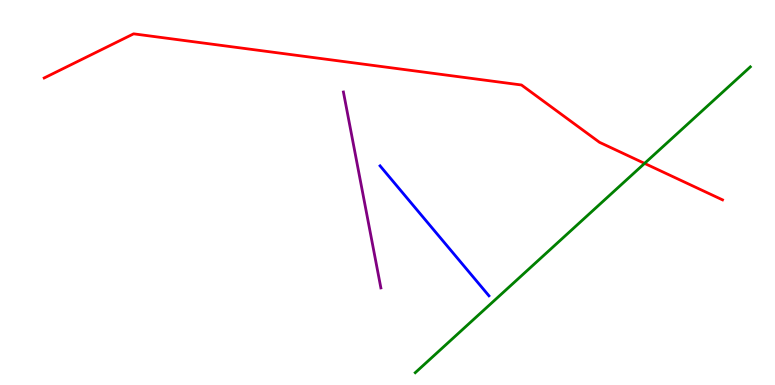[{'lines': ['blue', 'red'], 'intersections': []}, {'lines': ['green', 'red'], 'intersections': [{'x': 8.32, 'y': 5.76}]}, {'lines': ['purple', 'red'], 'intersections': []}, {'lines': ['blue', 'green'], 'intersections': []}, {'lines': ['blue', 'purple'], 'intersections': []}, {'lines': ['green', 'purple'], 'intersections': []}]